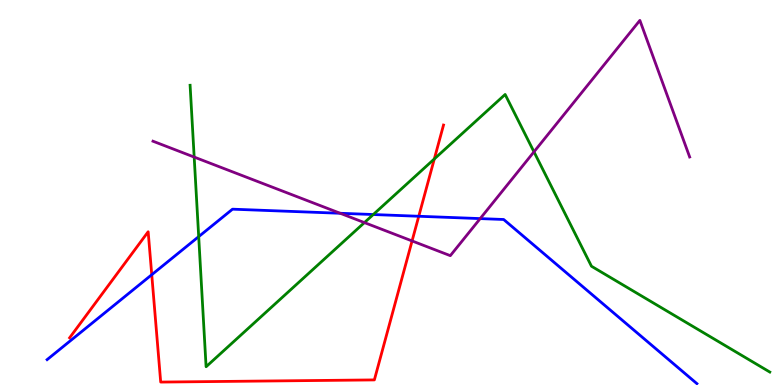[{'lines': ['blue', 'red'], 'intersections': [{'x': 1.96, 'y': 2.86}, {'x': 5.4, 'y': 4.38}]}, {'lines': ['green', 'red'], 'intersections': [{'x': 5.6, 'y': 5.87}]}, {'lines': ['purple', 'red'], 'intersections': [{'x': 5.32, 'y': 3.74}]}, {'lines': ['blue', 'green'], 'intersections': [{'x': 2.56, 'y': 3.85}, {'x': 4.82, 'y': 4.43}]}, {'lines': ['blue', 'purple'], 'intersections': [{'x': 4.39, 'y': 4.46}, {'x': 6.2, 'y': 4.32}]}, {'lines': ['green', 'purple'], 'intersections': [{'x': 2.51, 'y': 5.92}, {'x': 4.7, 'y': 4.22}, {'x': 6.89, 'y': 6.06}]}]